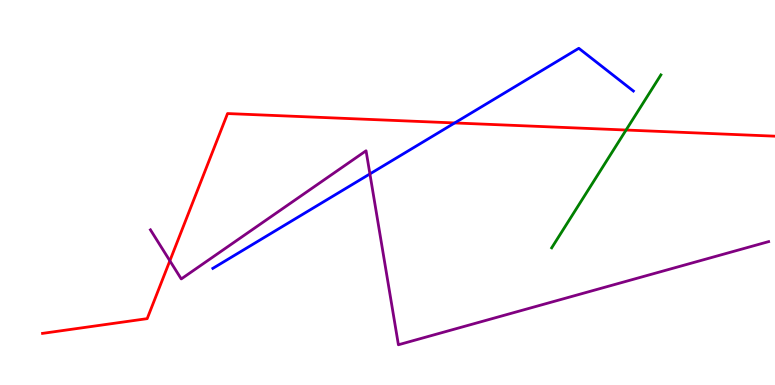[{'lines': ['blue', 'red'], 'intersections': [{'x': 5.87, 'y': 6.81}]}, {'lines': ['green', 'red'], 'intersections': [{'x': 8.08, 'y': 6.62}]}, {'lines': ['purple', 'red'], 'intersections': [{'x': 2.19, 'y': 3.23}]}, {'lines': ['blue', 'green'], 'intersections': []}, {'lines': ['blue', 'purple'], 'intersections': [{'x': 4.77, 'y': 5.48}]}, {'lines': ['green', 'purple'], 'intersections': []}]